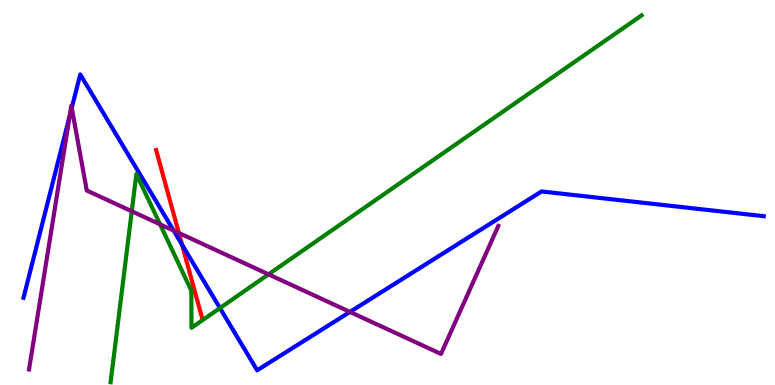[{'lines': ['blue', 'red'], 'intersections': [{'x': 2.35, 'y': 3.65}]}, {'lines': ['green', 'red'], 'intersections': []}, {'lines': ['purple', 'red'], 'intersections': [{'x': 2.31, 'y': 3.95}]}, {'lines': ['blue', 'green'], 'intersections': [{'x': 2.84, 'y': 2.0}]}, {'lines': ['blue', 'purple'], 'intersections': [{'x': 0.899, 'y': 6.99}, {'x': 0.926, 'y': 7.2}, {'x': 2.24, 'y': 4.01}, {'x': 4.52, 'y': 1.9}]}, {'lines': ['green', 'purple'], 'intersections': [{'x': 1.7, 'y': 4.51}, {'x': 2.07, 'y': 4.17}, {'x': 3.46, 'y': 2.87}]}]